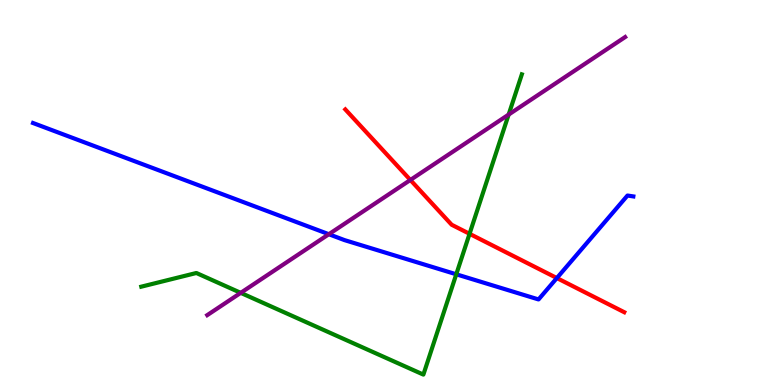[{'lines': ['blue', 'red'], 'intersections': [{'x': 7.19, 'y': 2.78}]}, {'lines': ['green', 'red'], 'intersections': [{'x': 6.06, 'y': 3.93}]}, {'lines': ['purple', 'red'], 'intersections': [{'x': 5.3, 'y': 5.33}]}, {'lines': ['blue', 'green'], 'intersections': [{'x': 5.89, 'y': 2.88}]}, {'lines': ['blue', 'purple'], 'intersections': [{'x': 4.24, 'y': 3.92}]}, {'lines': ['green', 'purple'], 'intersections': [{'x': 3.11, 'y': 2.39}, {'x': 6.56, 'y': 7.02}]}]